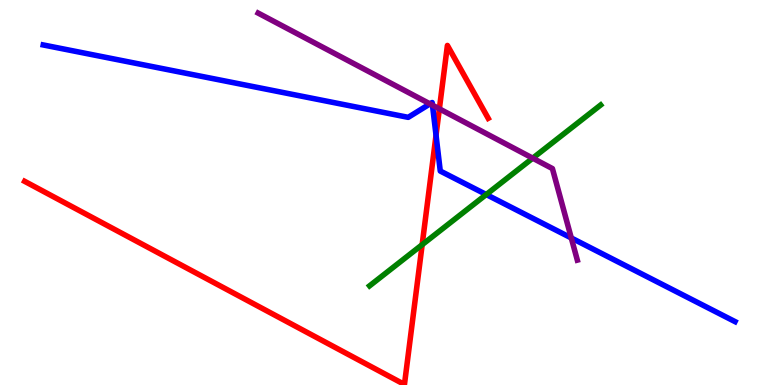[{'lines': ['blue', 'red'], 'intersections': [{'x': 5.63, 'y': 6.49}]}, {'lines': ['green', 'red'], 'intersections': [{'x': 5.45, 'y': 3.64}]}, {'lines': ['purple', 'red'], 'intersections': [{'x': 5.67, 'y': 7.17}]}, {'lines': ['blue', 'green'], 'intersections': [{'x': 6.27, 'y': 4.95}]}, {'lines': ['blue', 'purple'], 'intersections': [{'x': 5.55, 'y': 7.3}, {'x': 5.58, 'y': 7.27}, {'x': 7.37, 'y': 3.82}]}, {'lines': ['green', 'purple'], 'intersections': [{'x': 6.87, 'y': 5.89}]}]